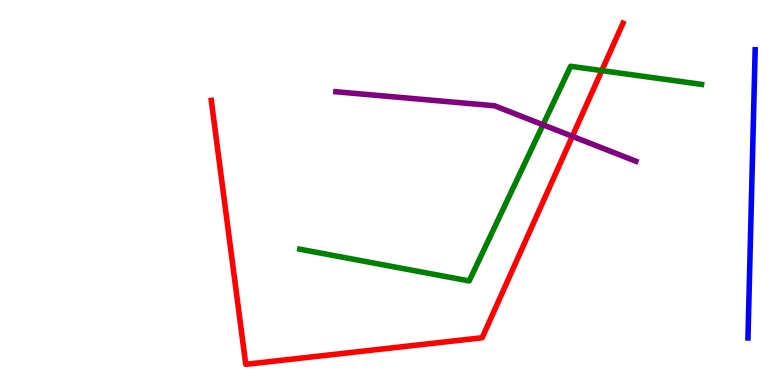[{'lines': ['blue', 'red'], 'intersections': []}, {'lines': ['green', 'red'], 'intersections': [{'x': 7.76, 'y': 8.17}]}, {'lines': ['purple', 'red'], 'intersections': [{'x': 7.39, 'y': 6.46}]}, {'lines': ['blue', 'green'], 'intersections': []}, {'lines': ['blue', 'purple'], 'intersections': []}, {'lines': ['green', 'purple'], 'intersections': [{'x': 7.01, 'y': 6.76}]}]